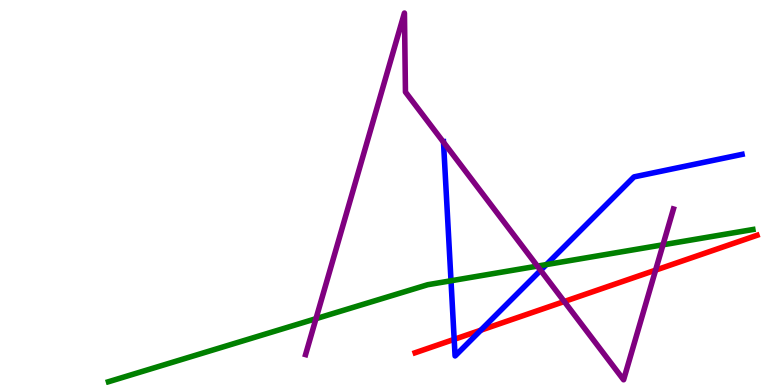[{'lines': ['blue', 'red'], 'intersections': [{'x': 5.86, 'y': 1.19}, {'x': 6.2, 'y': 1.42}]}, {'lines': ['green', 'red'], 'intersections': []}, {'lines': ['purple', 'red'], 'intersections': [{'x': 7.28, 'y': 2.17}, {'x': 8.46, 'y': 2.98}]}, {'lines': ['blue', 'green'], 'intersections': [{'x': 5.82, 'y': 2.71}, {'x': 7.05, 'y': 3.13}]}, {'lines': ['blue', 'purple'], 'intersections': [{'x': 5.72, 'y': 6.31}, {'x': 6.98, 'y': 2.98}]}, {'lines': ['green', 'purple'], 'intersections': [{'x': 4.08, 'y': 1.72}, {'x': 6.93, 'y': 3.09}, {'x': 8.55, 'y': 3.64}]}]